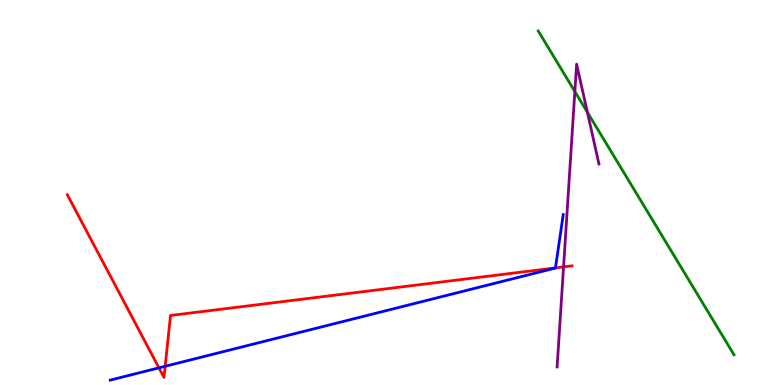[{'lines': ['blue', 'red'], 'intersections': [{'x': 2.05, 'y': 0.445}, {'x': 2.13, 'y': 0.486}, {'x': 7.17, 'y': 3.04}]}, {'lines': ['green', 'red'], 'intersections': []}, {'lines': ['purple', 'red'], 'intersections': [{'x': 7.27, 'y': 3.07}]}, {'lines': ['blue', 'green'], 'intersections': []}, {'lines': ['blue', 'purple'], 'intersections': []}, {'lines': ['green', 'purple'], 'intersections': [{'x': 7.42, 'y': 7.62}, {'x': 7.58, 'y': 7.08}]}]